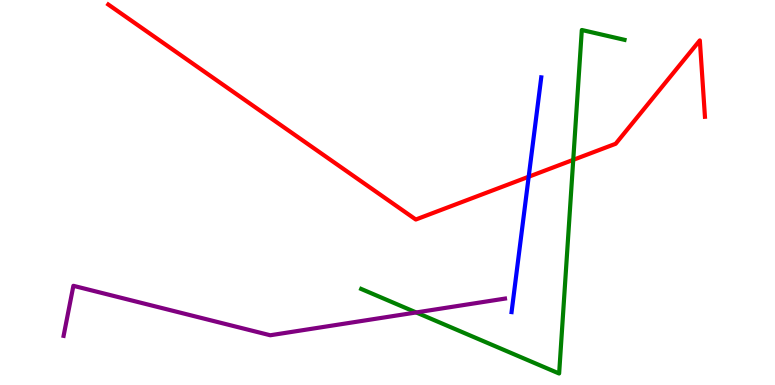[{'lines': ['blue', 'red'], 'intersections': [{'x': 6.82, 'y': 5.41}]}, {'lines': ['green', 'red'], 'intersections': [{'x': 7.4, 'y': 5.85}]}, {'lines': ['purple', 'red'], 'intersections': []}, {'lines': ['blue', 'green'], 'intersections': []}, {'lines': ['blue', 'purple'], 'intersections': []}, {'lines': ['green', 'purple'], 'intersections': [{'x': 5.37, 'y': 1.88}]}]